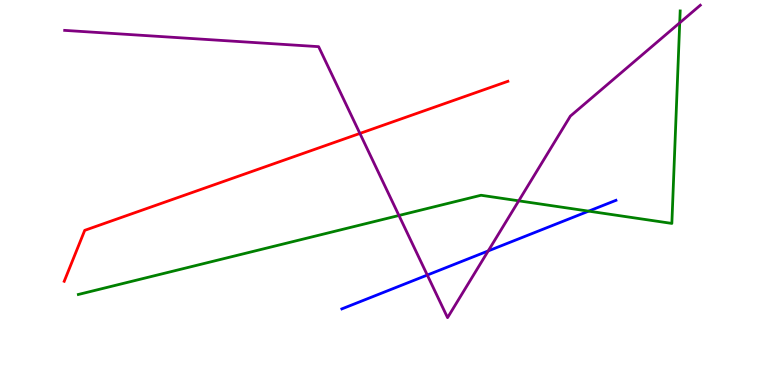[{'lines': ['blue', 'red'], 'intersections': []}, {'lines': ['green', 'red'], 'intersections': []}, {'lines': ['purple', 'red'], 'intersections': [{'x': 4.64, 'y': 6.53}]}, {'lines': ['blue', 'green'], 'intersections': [{'x': 7.6, 'y': 4.52}]}, {'lines': ['blue', 'purple'], 'intersections': [{'x': 5.51, 'y': 2.86}, {'x': 6.3, 'y': 3.48}]}, {'lines': ['green', 'purple'], 'intersections': [{'x': 5.15, 'y': 4.4}, {'x': 6.69, 'y': 4.78}, {'x': 8.77, 'y': 9.41}]}]